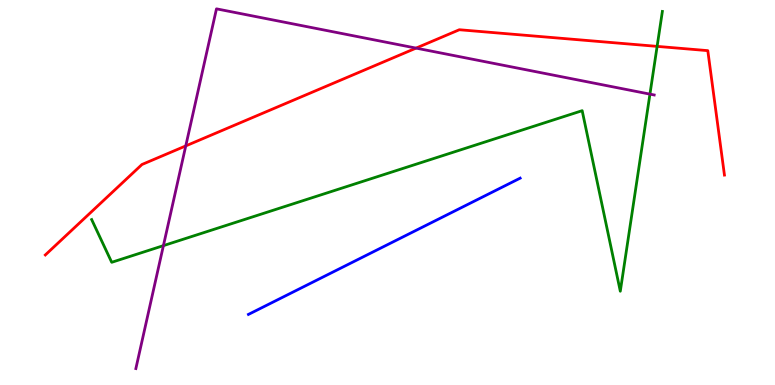[{'lines': ['blue', 'red'], 'intersections': []}, {'lines': ['green', 'red'], 'intersections': [{'x': 8.48, 'y': 8.8}]}, {'lines': ['purple', 'red'], 'intersections': [{'x': 2.4, 'y': 6.21}, {'x': 5.37, 'y': 8.75}]}, {'lines': ['blue', 'green'], 'intersections': []}, {'lines': ['blue', 'purple'], 'intersections': []}, {'lines': ['green', 'purple'], 'intersections': [{'x': 2.11, 'y': 3.62}, {'x': 8.39, 'y': 7.55}]}]